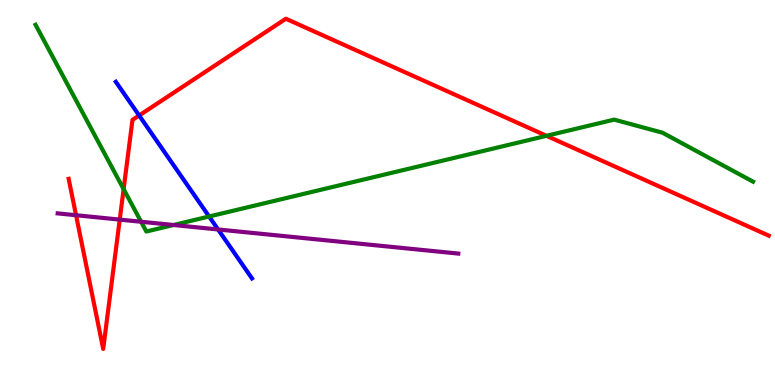[{'lines': ['blue', 'red'], 'intersections': [{'x': 1.8, 'y': 7.0}]}, {'lines': ['green', 'red'], 'intersections': [{'x': 1.6, 'y': 5.09}, {'x': 7.05, 'y': 6.47}]}, {'lines': ['purple', 'red'], 'intersections': [{'x': 0.981, 'y': 4.41}, {'x': 1.54, 'y': 4.3}]}, {'lines': ['blue', 'green'], 'intersections': [{'x': 2.7, 'y': 4.38}]}, {'lines': ['blue', 'purple'], 'intersections': [{'x': 2.81, 'y': 4.04}]}, {'lines': ['green', 'purple'], 'intersections': [{'x': 1.82, 'y': 4.24}, {'x': 2.24, 'y': 4.16}]}]